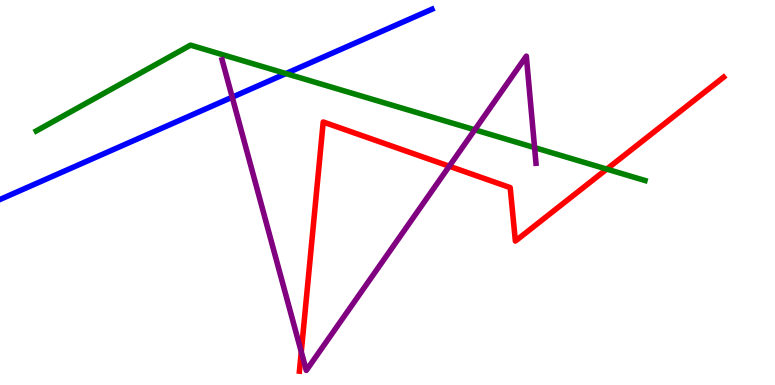[{'lines': ['blue', 'red'], 'intersections': []}, {'lines': ['green', 'red'], 'intersections': [{'x': 7.83, 'y': 5.61}]}, {'lines': ['purple', 'red'], 'intersections': [{'x': 3.89, 'y': 0.862}, {'x': 5.8, 'y': 5.68}]}, {'lines': ['blue', 'green'], 'intersections': [{'x': 3.69, 'y': 8.09}]}, {'lines': ['blue', 'purple'], 'intersections': [{'x': 3.0, 'y': 7.48}]}, {'lines': ['green', 'purple'], 'intersections': [{'x': 6.13, 'y': 6.63}, {'x': 6.9, 'y': 6.17}]}]